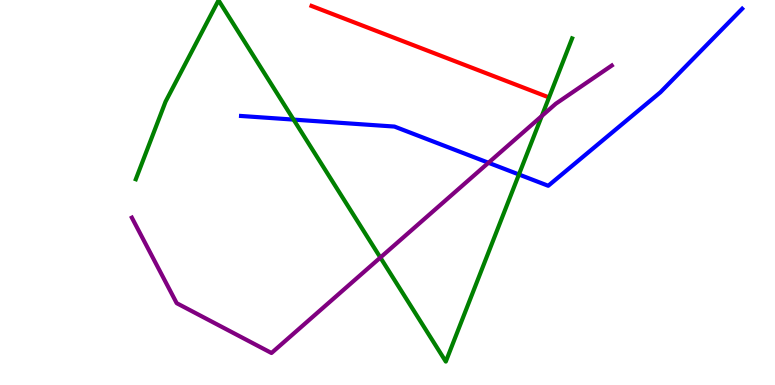[{'lines': ['blue', 'red'], 'intersections': []}, {'lines': ['green', 'red'], 'intersections': []}, {'lines': ['purple', 'red'], 'intersections': []}, {'lines': ['blue', 'green'], 'intersections': [{'x': 3.79, 'y': 6.89}, {'x': 6.7, 'y': 5.47}]}, {'lines': ['blue', 'purple'], 'intersections': [{'x': 6.3, 'y': 5.77}]}, {'lines': ['green', 'purple'], 'intersections': [{'x': 4.91, 'y': 3.31}, {'x': 6.99, 'y': 6.99}]}]